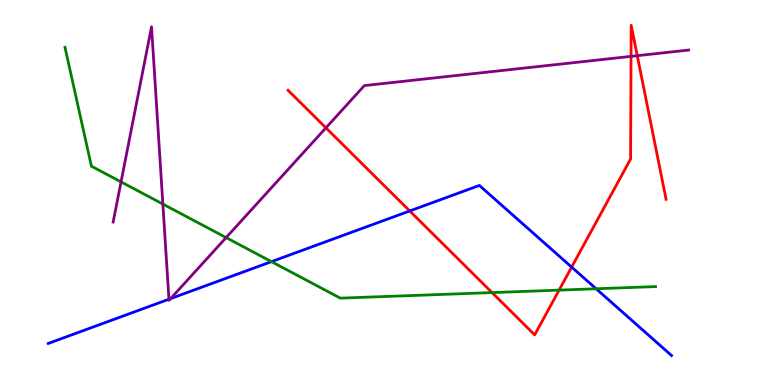[{'lines': ['blue', 'red'], 'intersections': [{'x': 5.29, 'y': 4.52}, {'x': 7.38, 'y': 3.06}]}, {'lines': ['green', 'red'], 'intersections': [{'x': 6.35, 'y': 2.4}, {'x': 7.21, 'y': 2.46}]}, {'lines': ['purple', 'red'], 'intersections': [{'x': 4.21, 'y': 6.68}, {'x': 8.14, 'y': 8.54}, {'x': 8.22, 'y': 8.55}]}, {'lines': ['blue', 'green'], 'intersections': [{'x': 3.5, 'y': 3.2}, {'x': 7.69, 'y': 2.5}]}, {'lines': ['blue', 'purple'], 'intersections': [{'x': 2.18, 'y': 2.23}, {'x': 2.2, 'y': 2.24}]}, {'lines': ['green', 'purple'], 'intersections': [{'x': 1.56, 'y': 5.28}, {'x': 2.1, 'y': 4.7}, {'x': 2.92, 'y': 3.83}]}]